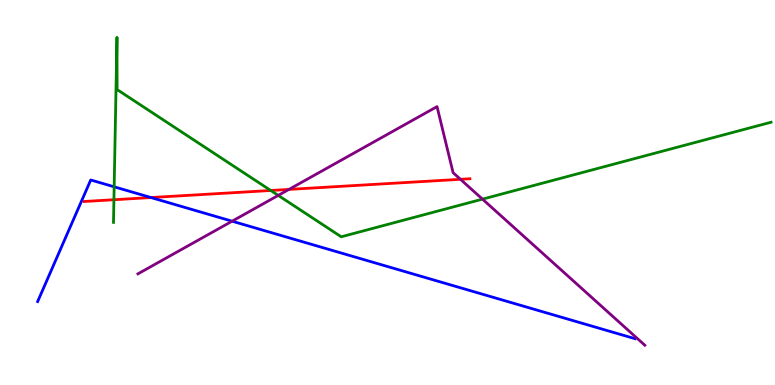[{'lines': ['blue', 'red'], 'intersections': [{'x': 1.95, 'y': 4.87}]}, {'lines': ['green', 'red'], 'intersections': [{'x': 1.47, 'y': 4.81}, {'x': 3.49, 'y': 5.05}]}, {'lines': ['purple', 'red'], 'intersections': [{'x': 3.73, 'y': 5.08}, {'x': 5.94, 'y': 5.34}]}, {'lines': ['blue', 'green'], 'intersections': [{'x': 1.47, 'y': 5.15}]}, {'lines': ['blue', 'purple'], 'intersections': [{'x': 2.99, 'y': 4.25}]}, {'lines': ['green', 'purple'], 'intersections': [{'x': 3.59, 'y': 4.92}, {'x': 6.23, 'y': 4.83}]}]